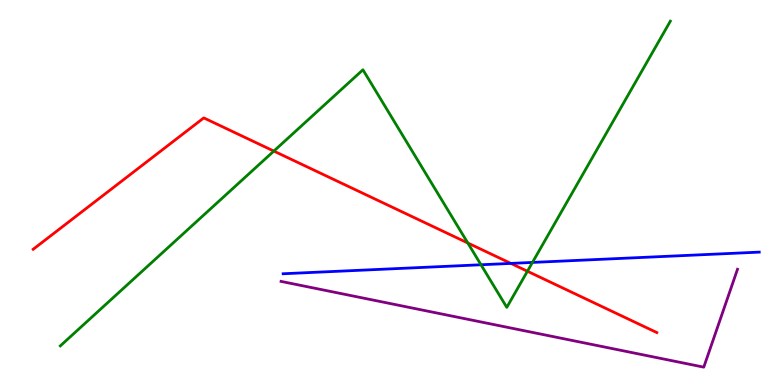[{'lines': ['blue', 'red'], 'intersections': [{'x': 6.59, 'y': 3.16}]}, {'lines': ['green', 'red'], 'intersections': [{'x': 3.53, 'y': 6.08}, {'x': 6.04, 'y': 3.69}, {'x': 6.81, 'y': 2.95}]}, {'lines': ['purple', 'red'], 'intersections': []}, {'lines': ['blue', 'green'], 'intersections': [{'x': 6.21, 'y': 3.12}, {'x': 6.87, 'y': 3.18}]}, {'lines': ['blue', 'purple'], 'intersections': []}, {'lines': ['green', 'purple'], 'intersections': []}]